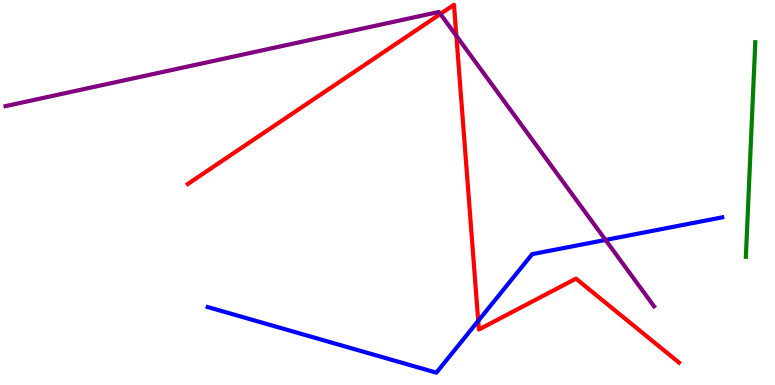[{'lines': ['blue', 'red'], 'intersections': [{'x': 6.17, 'y': 1.67}]}, {'lines': ['green', 'red'], 'intersections': []}, {'lines': ['purple', 'red'], 'intersections': [{'x': 5.68, 'y': 9.64}, {'x': 5.89, 'y': 9.07}]}, {'lines': ['blue', 'green'], 'intersections': []}, {'lines': ['blue', 'purple'], 'intersections': [{'x': 7.81, 'y': 3.77}]}, {'lines': ['green', 'purple'], 'intersections': []}]